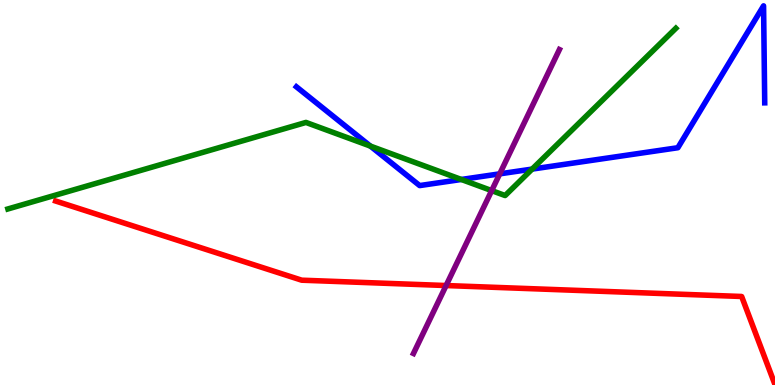[{'lines': ['blue', 'red'], 'intersections': []}, {'lines': ['green', 'red'], 'intersections': []}, {'lines': ['purple', 'red'], 'intersections': [{'x': 5.76, 'y': 2.58}]}, {'lines': ['blue', 'green'], 'intersections': [{'x': 4.78, 'y': 6.21}, {'x': 5.95, 'y': 5.34}, {'x': 6.87, 'y': 5.61}]}, {'lines': ['blue', 'purple'], 'intersections': [{'x': 6.45, 'y': 5.48}]}, {'lines': ['green', 'purple'], 'intersections': [{'x': 6.34, 'y': 5.05}]}]